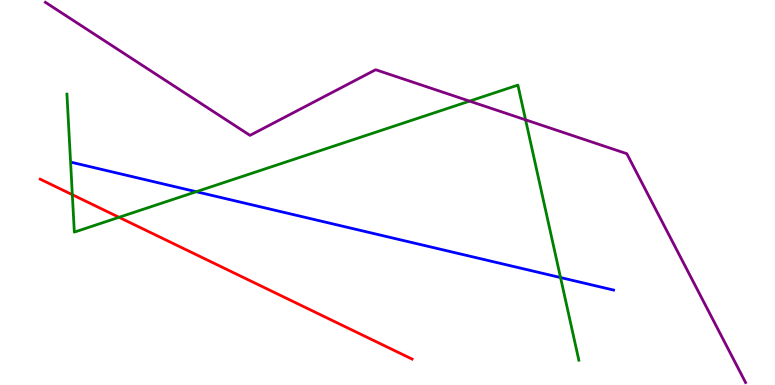[{'lines': ['blue', 'red'], 'intersections': []}, {'lines': ['green', 'red'], 'intersections': [{'x': 0.933, 'y': 4.94}, {'x': 1.54, 'y': 4.36}]}, {'lines': ['purple', 'red'], 'intersections': []}, {'lines': ['blue', 'green'], 'intersections': [{'x': 2.53, 'y': 5.02}, {'x': 7.23, 'y': 2.79}]}, {'lines': ['blue', 'purple'], 'intersections': []}, {'lines': ['green', 'purple'], 'intersections': [{'x': 6.06, 'y': 7.37}, {'x': 6.78, 'y': 6.89}]}]